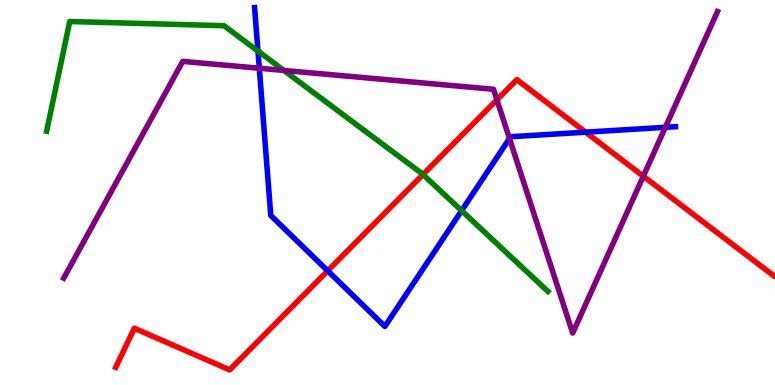[{'lines': ['blue', 'red'], 'intersections': [{'x': 4.23, 'y': 2.97}, {'x': 7.56, 'y': 6.57}]}, {'lines': ['green', 'red'], 'intersections': [{'x': 5.46, 'y': 5.47}]}, {'lines': ['purple', 'red'], 'intersections': [{'x': 6.41, 'y': 7.41}, {'x': 8.3, 'y': 5.42}]}, {'lines': ['blue', 'green'], 'intersections': [{'x': 3.33, 'y': 8.67}, {'x': 5.96, 'y': 4.53}]}, {'lines': ['blue', 'purple'], 'intersections': [{'x': 3.35, 'y': 8.23}, {'x': 6.57, 'y': 6.4}, {'x': 8.59, 'y': 6.69}]}, {'lines': ['green', 'purple'], 'intersections': [{'x': 3.66, 'y': 8.17}]}]